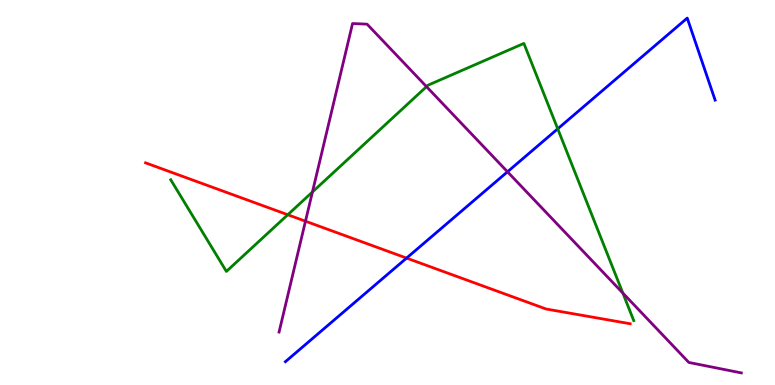[{'lines': ['blue', 'red'], 'intersections': [{'x': 5.25, 'y': 3.3}]}, {'lines': ['green', 'red'], 'intersections': [{'x': 3.71, 'y': 4.42}]}, {'lines': ['purple', 'red'], 'intersections': [{'x': 3.94, 'y': 4.25}]}, {'lines': ['blue', 'green'], 'intersections': [{'x': 7.2, 'y': 6.65}]}, {'lines': ['blue', 'purple'], 'intersections': [{'x': 6.55, 'y': 5.54}]}, {'lines': ['green', 'purple'], 'intersections': [{'x': 4.03, 'y': 5.01}, {'x': 5.5, 'y': 7.75}, {'x': 8.04, 'y': 2.39}]}]